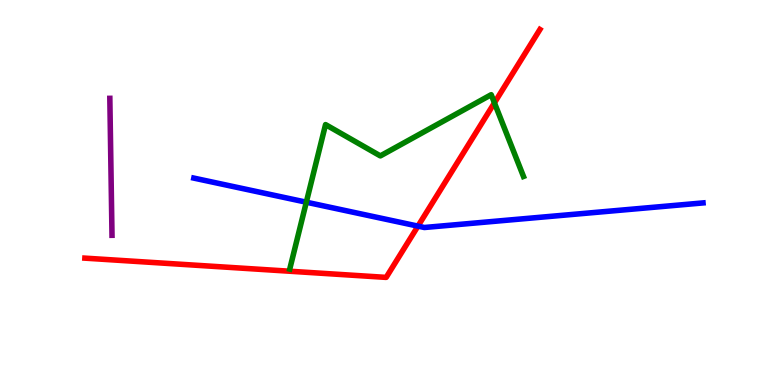[{'lines': ['blue', 'red'], 'intersections': [{'x': 5.39, 'y': 4.13}]}, {'lines': ['green', 'red'], 'intersections': [{'x': 6.38, 'y': 7.33}]}, {'lines': ['purple', 'red'], 'intersections': []}, {'lines': ['blue', 'green'], 'intersections': [{'x': 3.95, 'y': 4.75}]}, {'lines': ['blue', 'purple'], 'intersections': []}, {'lines': ['green', 'purple'], 'intersections': []}]